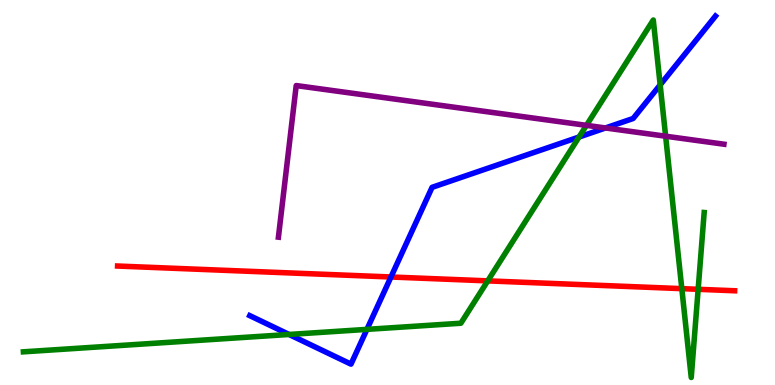[{'lines': ['blue', 'red'], 'intersections': [{'x': 5.04, 'y': 2.81}]}, {'lines': ['green', 'red'], 'intersections': [{'x': 6.29, 'y': 2.7}, {'x': 8.8, 'y': 2.5}, {'x': 9.01, 'y': 2.49}]}, {'lines': ['purple', 'red'], 'intersections': []}, {'lines': ['blue', 'green'], 'intersections': [{'x': 3.73, 'y': 1.31}, {'x': 4.73, 'y': 1.44}, {'x': 7.47, 'y': 6.44}, {'x': 8.52, 'y': 7.8}]}, {'lines': ['blue', 'purple'], 'intersections': [{'x': 7.81, 'y': 6.68}]}, {'lines': ['green', 'purple'], 'intersections': [{'x': 7.57, 'y': 6.74}, {'x': 8.59, 'y': 6.46}]}]